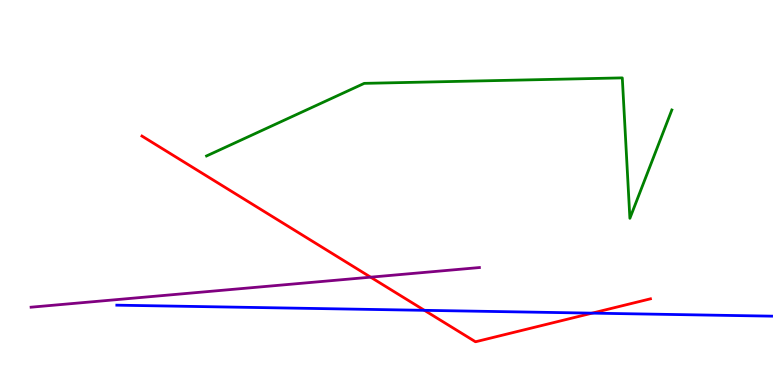[{'lines': ['blue', 'red'], 'intersections': [{'x': 5.48, 'y': 1.94}, {'x': 7.64, 'y': 1.87}]}, {'lines': ['green', 'red'], 'intersections': []}, {'lines': ['purple', 'red'], 'intersections': [{'x': 4.78, 'y': 2.8}]}, {'lines': ['blue', 'green'], 'intersections': []}, {'lines': ['blue', 'purple'], 'intersections': []}, {'lines': ['green', 'purple'], 'intersections': []}]